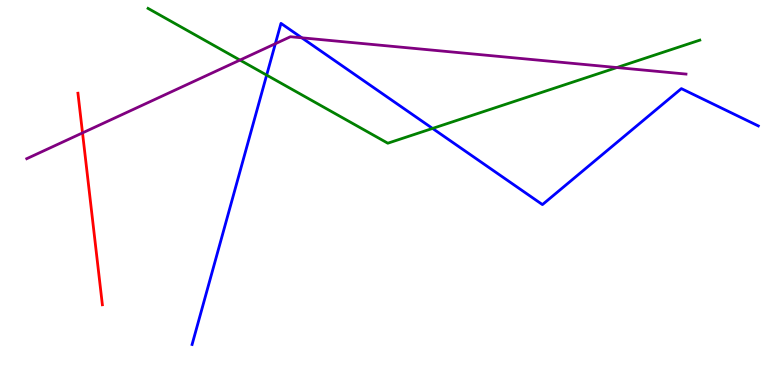[{'lines': ['blue', 'red'], 'intersections': []}, {'lines': ['green', 'red'], 'intersections': []}, {'lines': ['purple', 'red'], 'intersections': [{'x': 1.06, 'y': 6.55}]}, {'lines': ['blue', 'green'], 'intersections': [{'x': 3.44, 'y': 8.05}, {'x': 5.58, 'y': 6.66}]}, {'lines': ['blue', 'purple'], 'intersections': [{'x': 3.55, 'y': 8.86}, {'x': 3.89, 'y': 9.02}]}, {'lines': ['green', 'purple'], 'intersections': [{'x': 3.1, 'y': 8.44}, {'x': 7.96, 'y': 8.25}]}]